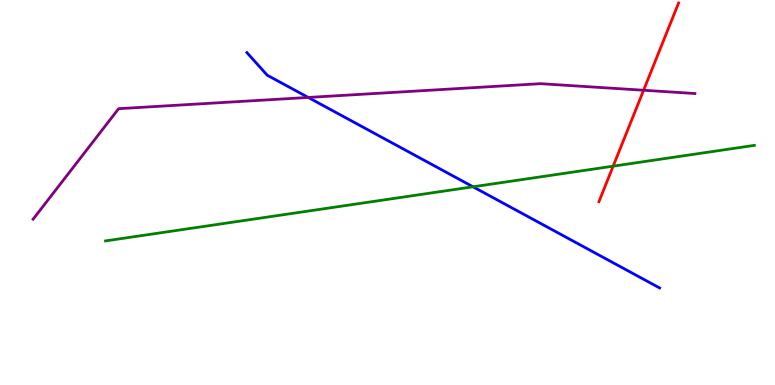[{'lines': ['blue', 'red'], 'intersections': []}, {'lines': ['green', 'red'], 'intersections': [{'x': 7.91, 'y': 5.68}]}, {'lines': ['purple', 'red'], 'intersections': [{'x': 8.3, 'y': 7.66}]}, {'lines': ['blue', 'green'], 'intersections': [{'x': 6.1, 'y': 5.15}]}, {'lines': ['blue', 'purple'], 'intersections': [{'x': 3.98, 'y': 7.47}]}, {'lines': ['green', 'purple'], 'intersections': []}]